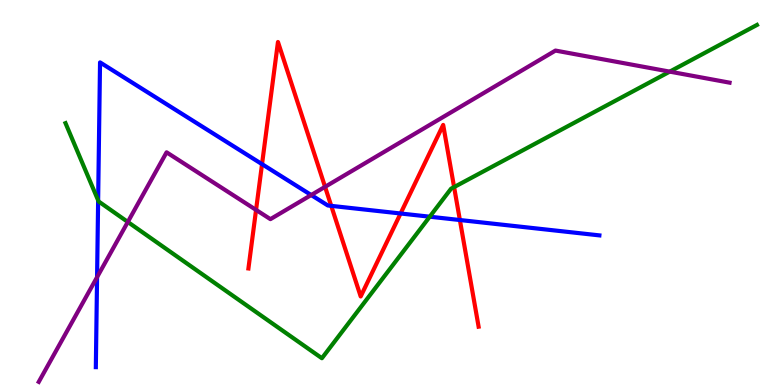[{'lines': ['blue', 'red'], 'intersections': [{'x': 3.38, 'y': 5.74}, {'x': 4.27, 'y': 4.65}, {'x': 5.17, 'y': 4.45}, {'x': 5.93, 'y': 4.29}]}, {'lines': ['green', 'red'], 'intersections': [{'x': 5.86, 'y': 5.14}]}, {'lines': ['purple', 'red'], 'intersections': [{'x': 3.3, 'y': 4.55}, {'x': 4.19, 'y': 5.15}]}, {'lines': ['blue', 'green'], 'intersections': [{'x': 1.27, 'y': 4.8}, {'x': 5.54, 'y': 4.37}]}, {'lines': ['blue', 'purple'], 'intersections': [{'x': 1.25, 'y': 2.8}, {'x': 4.02, 'y': 4.93}]}, {'lines': ['green', 'purple'], 'intersections': [{'x': 1.65, 'y': 4.23}, {'x': 8.64, 'y': 8.14}]}]